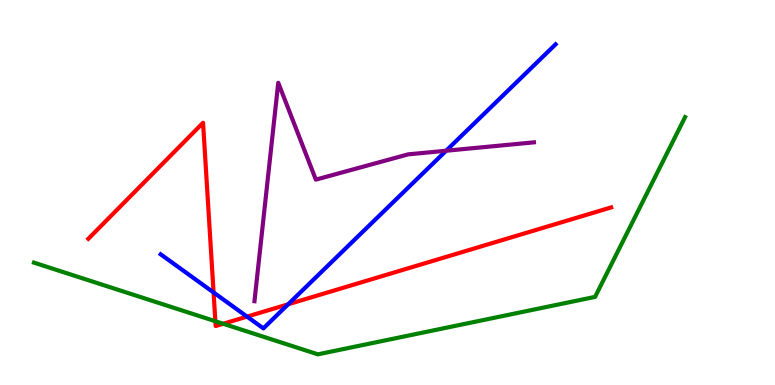[{'lines': ['blue', 'red'], 'intersections': [{'x': 2.76, 'y': 2.4}, {'x': 3.19, 'y': 1.78}, {'x': 3.72, 'y': 2.1}]}, {'lines': ['green', 'red'], 'intersections': [{'x': 2.78, 'y': 1.66}, {'x': 2.88, 'y': 1.59}]}, {'lines': ['purple', 'red'], 'intersections': []}, {'lines': ['blue', 'green'], 'intersections': []}, {'lines': ['blue', 'purple'], 'intersections': [{'x': 5.76, 'y': 6.08}]}, {'lines': ['green', 'purple'], 'intersections': []}]